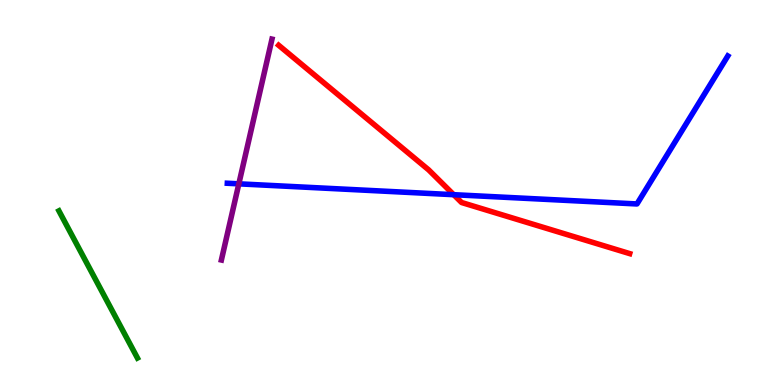[{'lines': ['blue', 'red'], 'intersections': [{'x': 5.85, 'y': 4.94}]}, {'lines': ['green', 'red'], 'intersections': []}, {'lines': ['purple', 'red'], 'intersections': []}, {'lines': ['blue', 'green'], 'intersections': []}, {'lines': ['blue', 'purple'], 'intersections': [{'x': 3.08, 'y': 5.23}]}, {'lines': ['green', 'purple'], 'intersections': []}]